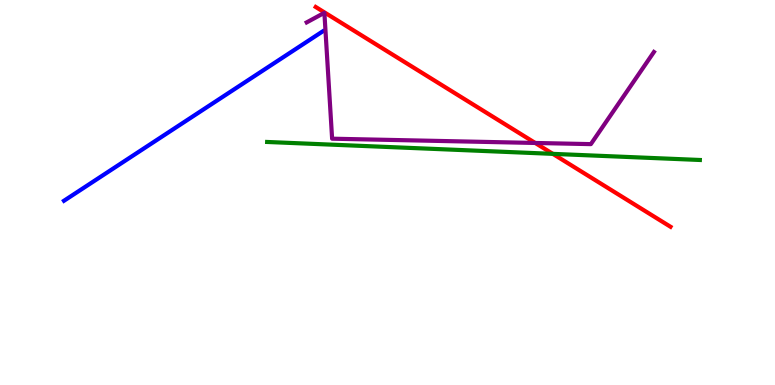[{'lines': ['blue', 'red'], 'intersections': []}, {'lines': ['green', 'red'], 'intersections': [{'x': 7.13, 'y': 6.0}]}, {'lines': ['purple', 'red'], 'intersections': [{'x': 6.91, 'y': 6.29}]}, {'lines': ['blue', 'green'], 'intersections': []}, {'lines': ['blue', 'purple'], 'intersections': []}, {'lines': ['green', 'purple'], 'intersections': []}]